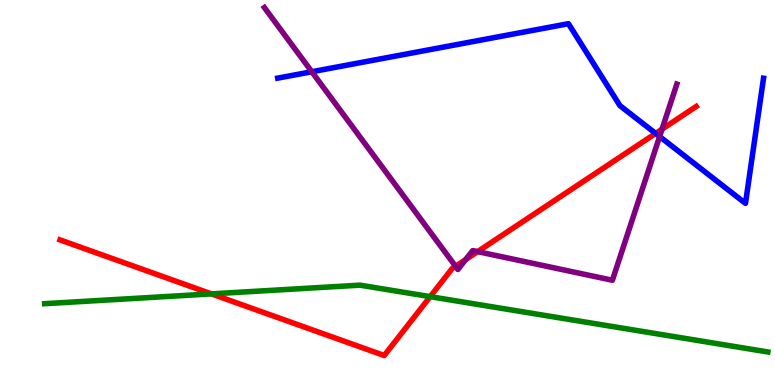[{'lines': ['blue', 'red'], 'intersections': [{'x': 8.46, 'y': 6.53}]}, {'lines': ['green', 'red'], 'intersections': [{'x': 2.73, 'y': 2.37}, {'x': 5.55, 'y': 2.29}]}, {'lines': ['purple', 'red'], 'intersections': [{'x': 5.88, 'y': 3.08}, {'x': 6.01, 'y': 3.26}, {'x': 6.16, 'y': 3.46}, {'x': 8.54, 'y': 6.64}]}, {'lines': ['blue', 'green'], 'intersections': []}, {'lines': ['blue', 'purple'], 'intersections': [{'x': 4.02, 'y': 8.14}, {'x': 8.51, 'y': 6.45}]}, {'lines': ['green', 'purple'], 'intersections': []}]